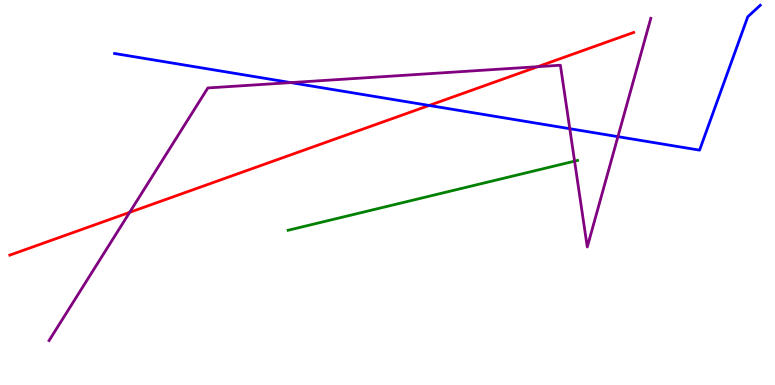[{'lines': ['blue', 'red'], 'intersections': [{'x': 5.54, 'y': 7.26}]}, {'lines': ['green', 'red'], 'intersections': []}, {'lines': ['purple', 'red'], 'intersections': [{'x': 1.67, 'y': 4.48}, {'x': 6.94, 'y': 8.27}]}, {'lines': ['blue', 'green'], 'intersections': []}, {'lines': ['blue', 'purple'], 'intersections': [{'x': 3.75, 'y': 7.85}, {'x': 7.35, 'y': 6.66}, {'x': 7.97, 'y': 6.45}]}, {'lines': ['green', 'purple'], 'intersections': [{'x': 7.41, 'y': 5.81}]}]